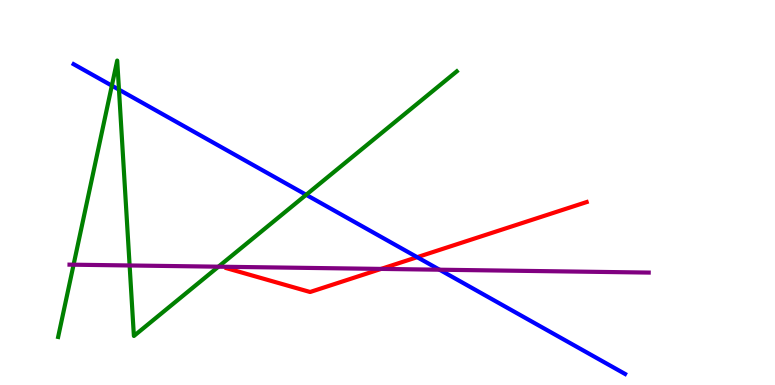[{'lines': ['blue', 'red'], 'intersections': [{'x': 5.38, 'y': 3.32}]}, {'lines': ['green', 'red'], 'intersections': []}, {'lines': ['purple', 'red'], 'intersections': [{'x': 4.92, 'y': 3.02}]}, {'lines': ['blue', 'green'], 'intersections': [{'x': 1.44, 'y': 7.78}, {'x': 1.54, 'y': 7.67}, {'x': 3.95, 'y': 4.94}]}, {'lines': ['blue', 'purple'], 'intersections': [{'x': 5.67, 'y': 2.99}]}, {'lines': ['green', 'purple'], 'intersections': [{'x': 0.949, 'y': 3.12}, {'x': 1.67, 'y': 3.1}, {'x': 2.82, 'y': 3.07}]}]